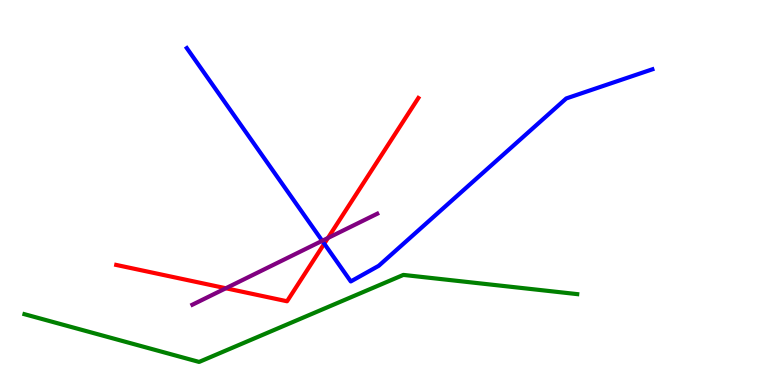[{'lines': ['blue', 'red'], 'intersections': [{'x': 4.18, 'y': 3.67}]}, {'lines': ['green', 'red'], 'intersections': []}, {'lines': ['purple', 'red'], 'intersections': [{'x': 2.91, 'y': 2.51}, {'x': 4.23, 'y': 3.82}]}, {'lines': ['blue', 'green'], 'intersections': []}, {'lines': ['blue', 'purple'], 'intersections': [{'x': 4.16, 'y': 3.75}]}, {'lines': ['green', 'purple'], 'intersections': []}]